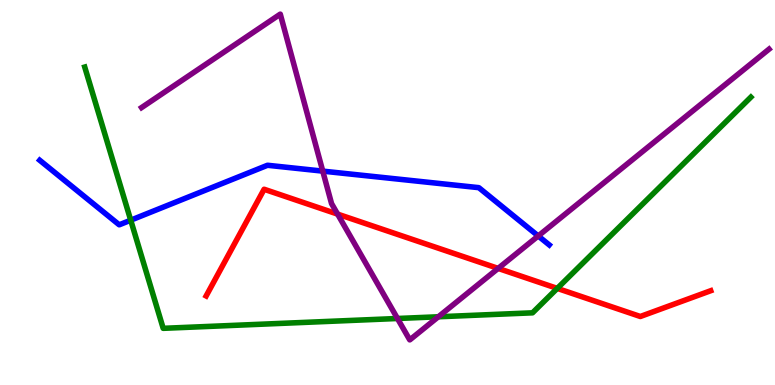[{'lines': ['blue', 'red'], 'intersections': []}, {'lines': ['green', 'red'], 'intersections': [{'x': 7.19, 'y': 2.51}]}, {'lines': ['purple', 'red'], 'intersections': [{'x': 4.36, 'y': 4.44}, {'x': 6.43, 'y': 3.03}]}, {'lines': ['blue', 'green'], 'intersections': [{'x': 1.69, 'y': 4.28}]}, {'lines': ['blue', 'purple'], 'intersections': [{'x': 4.16, 'y': 5.56}, {'x': 6.94, 'y': 3.87}]}, {'lines': ['green', 'purple'], 'intersections': [{'x': 5.13, 'y': 1.73}, {'x': 5.66, 'y': 1.77}]}]